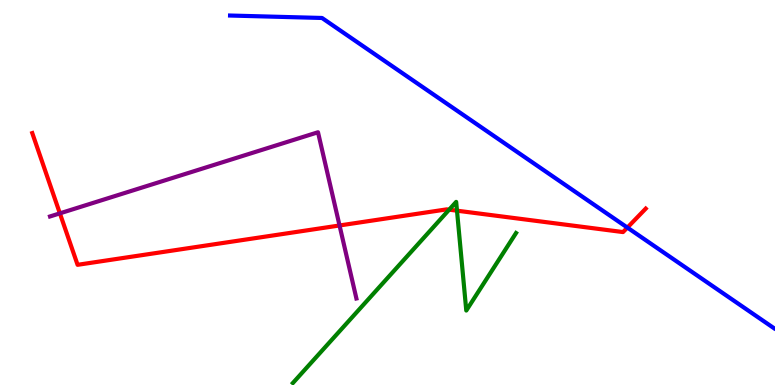[{'lines': ['blue', 'red'], 'intersections': [{'x': 8.1, 'y': 4.09}]}, {'lines': ['green', 'red'], 'intersections': [{'x': 5.8, 'y': 4.55}, {'x': 5.9, 'y': 4.53}]}, {'lines': ['purple', 'red'], 'intersections': [{'x': 0.773, 'y': 4.46}, {'x': 4.38, 'y': 4.14}]}, {'lines': ['blue', 'green'], 'intersections': []}, {'lines': ['blue', 'purple'], 'intersections': []}, {'lines': ['green', 'purple'], 'intersections': []}]